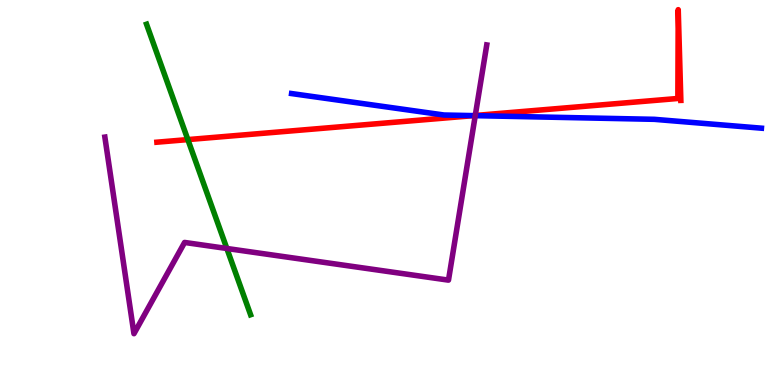[{'lines': ['blue', 'red'], 'intersections': [{'x': 6.11, 'y': 7.0}]}, {'lines': ['green', 'red'], 'intersections': [{'x': 2.42, 'y': 6.37}]}, {'lines': ['purple', 'red'], 'intersections': [{'x': 6.13, 'y': 7.0}]}, {'lines': ['blue', 'green'], 'intersections': []}, {'lines': ['blue', 'purple'], 'intersections': [{'x': 6.13, 'y': 7.0}]}, {'lines': ['green', 'purple'], 'intersections': [{'x': 2.93, 'y': 3.55}]}]